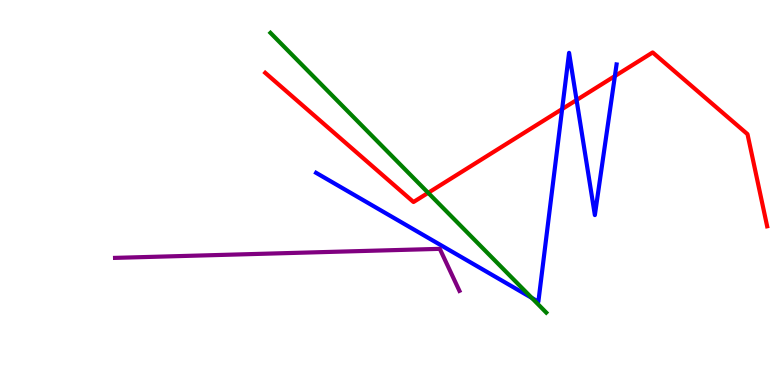[{'lines': ['blue', 'red'], 'intersections': [{'x': 7.25, 'y': 7.17}, {'x': 7.44, 'y': 7.4}, {'x': 7.93, 'y': 8.02}]}, {'lines': ['green', 'red'], 'intersections': [{'x': 5.52, 'y': 4.99}]}, {'lines': ['purple', 'red'], 'intersections': []}, {'lines': ['blue', 'green'], 'intersections': [{'x': 6.86, 'y': 2.26}]}, {'lines': ['blue', 'purple'], 'intersections': []}, {'lines': ['green', 'purple'], 'intersections': []}]